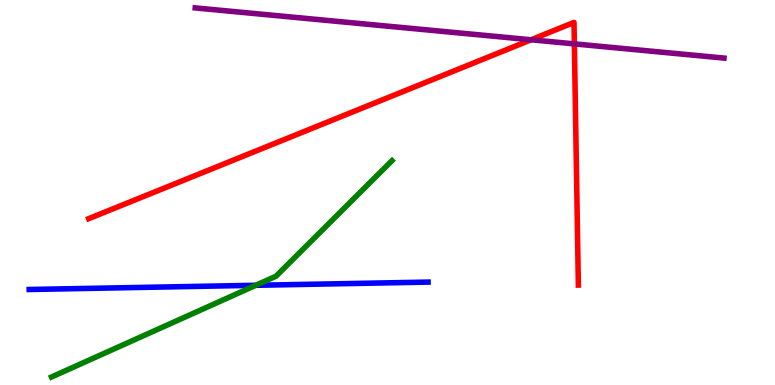[{'lines': ['blue', 'red'], 'intersections': []}, {'lines': ['green', 'red'], 'intersections': []}, {'lines': ['purple', 'red'], 'intersections': [{'x': 6.85, 'y': 8.97}, {'x': 7.41, 'y': 8.86}]}, {'lines': ['blue', 'green'], 'intersections': [{'x': 3.3, 'y': 2.59}]}, {'lines': ['blue', 'purple'], 'intersections': []}, {'lines': ['green', 'purple'], 'intersections': []}]